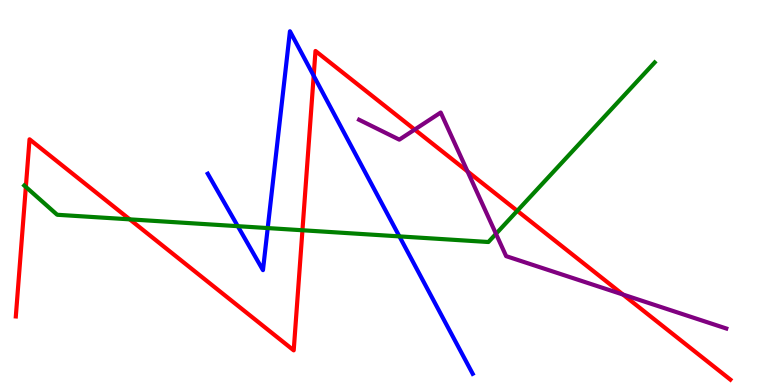[{'lines': ['blue', 'red'], 'intersections': [{'x': 4.05, 'y': 8.03}]}, {'lines': ['green', 'red'], 'intersections': [{'x': 0.334, 'y': 5.14}, {'x': 1.67, 'y': 4.3}, {'x': 3.9, 'y': 4.02}, {'x': 6.67, 'y': 4.52}]}, {'lines': ['purple', 'red'], 'intersections': [{'x': 5.35, 'y': 6.63}, {'x': 6.03, 'y': 5.55}, {'x': 8.04, 'y': 2.35}]}, {'lines': ['blue', 'green'], 'intersections': [{'x': 3.07, 'y': 4.13}, {'x': 3.45, 'y': 4.08}, {'x': 5.15, 'y': 3.86}]}, {'lines': ['blue', 'purple'], 'intersections': []}, {'lines': ['green', 'purple'], 'intersections': [{'x': 6.4, 'y': 3.93}]}]